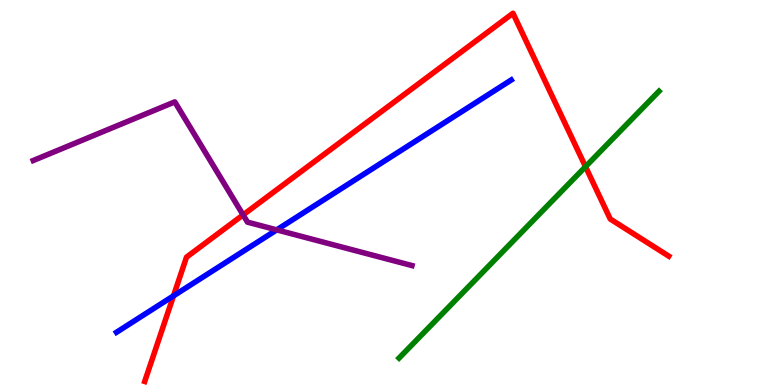[{'lines': ['blue', 'red'], 'intersections': [{'x': 2.24, 'y': 2.32}]}, {'lines': ['green', 'red'], 'intersections': [{'x': 7.56, 'y': 5.67}]}, {'lines': ['purple', 'red'], 'intersections': [{'x': 3.14, 'y': 4.42}]}, {'lines': ['blue', 'green'], 'intersections': []}, {'lines': ['blue', 'purple'], 'intersections': [{'x': 3.57, 'y': 4.03}]}, {'lines': ['green', 'purple'], 'intersections': []}]